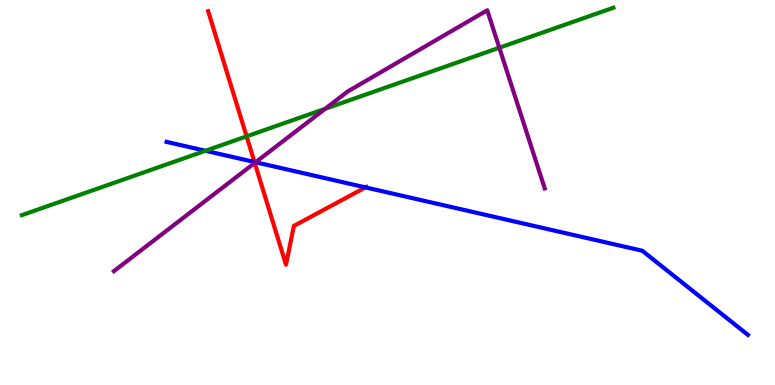[{'lines': ['blue', 'red'], 'intersections': [{'x': 3.28, 'y': 5.79}, {'x': 4.72, 'y': 5.13}]}, {'lines': ['green', 'red'], 'intersections': [{'x': 3.18, 'y': 6.46}]}, {'lines': ['purple', 'red'], 'intersections': [{'x': 3.29, 'y': 5.77}]}, {'lines': ['blue', 'green'], 'intersections': [{'x': 2.65, 'y': 6.08}]}, {'lines': ['blue', 'purple'], 'intersections': [{'x': 3.3, 'y': 5.79}]}, {'lines': ['green', 'purple'], 'intersections': [{'x': 4.2, 'y': 7.17}, {'x': 6.44, 'y': 8.76}]}]